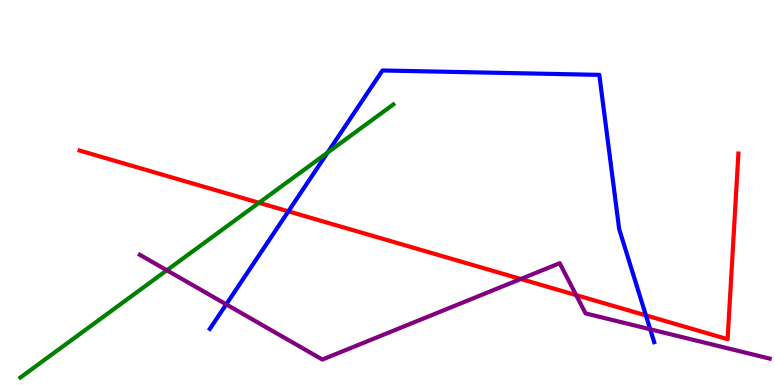[{'lines': ['blue', 'red'], 'intersections': [{'x': 3.72, 'y': 4.51}, {'x': 8.33, 'y': 1.81}]}, {'lines': ['green', 'red'], 'intersections': [{'x': 3.34, 'y': 4.73}]}, {'lines': ['purple', 'red'], 'intersections': [{'x': 6.72, 'y': 2.75}, {'x': 7.43, 'y': 2.34}]}, {'lines': ['blue', 'green'], 'intersections': [{'x': 4.23, 'y': 6.04}]}, {'lines': ['blue', 'purple'], 'intersections': [{'x': 2.92, 'y': 2.09}, {'x': 8.39, 'y': 1.45}]}, {'lines': ['green', 'purple'], 'intersections': [{'x': 2.15, 'y': 2.98}]}]